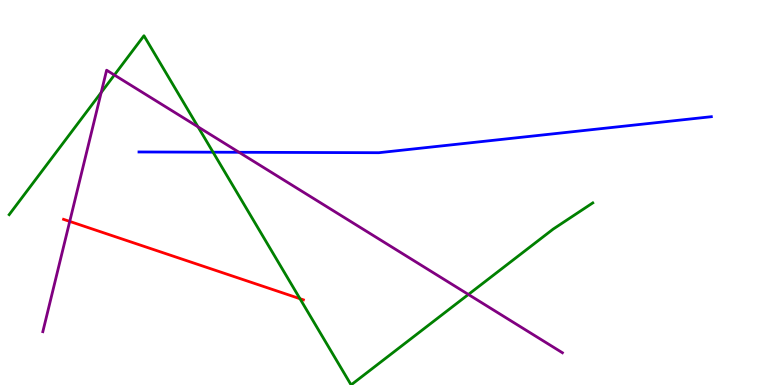[{'lines': ['blue', 'red'], 'intersections': []}, {'lines': ['green', 'red'], 'intersections': [{'x': 3.87, 'y': 2.24}]}, {'lines': ['purple', 'red'], 'intersections': [{'x': 0.9, 'y': 4.25}]}, {'lines': ['blue', 'green'], 'intersections': [{'x': 2.75, 'y': 6.05}]}, {'lines': ['blue', 'purple'], 'intersections': [{'x': 3.08, 'y': 6.04}]}, {'lines': ['green', 'purple'], 'intersections': [{'x': 1.31, 'y': 7.6}, {'x': 1.48, 'y': 8.05}, {'x': 2.55, 'y': 6.71}, {'x': 6.04, 'y': 2.35}]}]